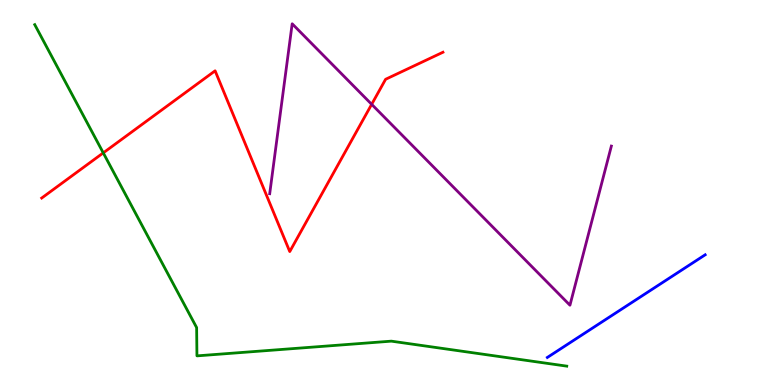[{'lines': ['blue', 'red'], 'intersections': []}, {'lines': ['green', 'red'], 'intersections': [{'x': 1.33, 'y': 6.03}]}, {'lines': ['purple', 'red'], 'intersections': [{'x': 4.8, 'y': 7.29}]}, {'lines': ['blue', 'green'], 'intersections': []}, {'lines': ['blue', 'purple'], 'intersections': []}, {'lines': ['green', 'purple'], 'intersections': []}]